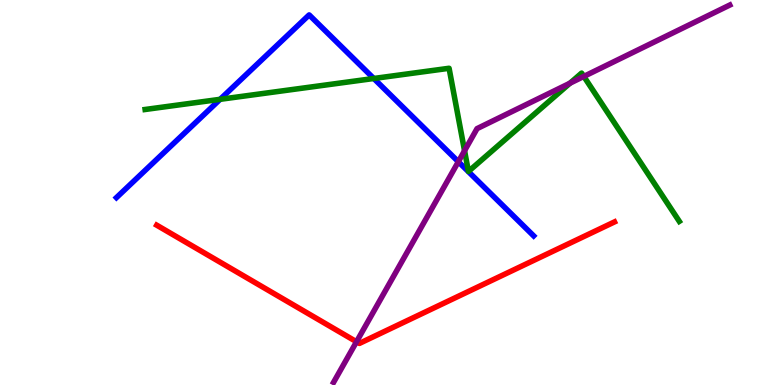[{'lines': ['blue', 'red'], 'intersections': []}, {'lines': ['green', 'red'], 'intersections': []}, {'lines': ['purple', 'red'], 'intersections': [{'x': 4.6, 'y': 1.12}]}, {'lines': ['blue', 'green'], 'intersections': [{'x': 2.84, 'y': 7.42}, {'x': 4.82, 'y': 7.96}]}, {'lines': ['blue', 'purple'], 'intersections': [{'x': 5.91, 'y': 5.8}]}, {'lines': ['green', 'purple'], 'intersections': [{'x': 5.99, 'y': 6.08}, {'x': 7.35, 'y': 7.84}, {'x': 7.53, 'y': 8.01}]}]